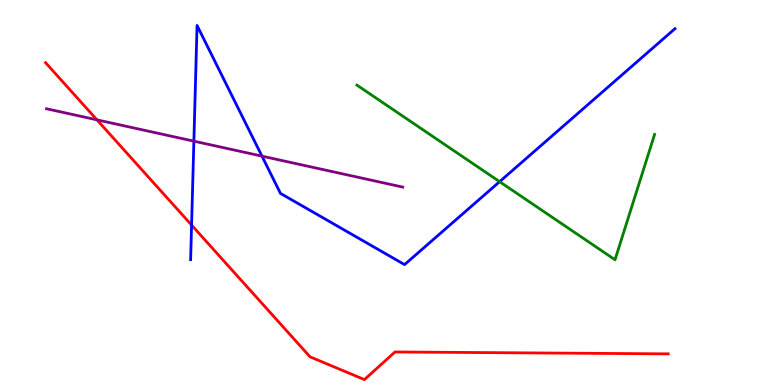[{'lines': ['blue', 'red'], 'intersections': [{'x': 2.47, 'y': 4.15}]}, {'lines': ['green', 'red'], 'intersections': []}, {'lines': ['purple', 'red'], 'intersections': [{'x': 1.25, 'y': 6.89}]}, {'lines': ['blue', 'green'], 'intersections': [{'x': 6.45, 'y': 5.28}]}, {'lines': ['blue', 'purple'], 'intersections': [{'x': 2.5, 'y': 6.33}, {'x': 3.38, 'y': 5.94}]}, {'lines': ['green', 'purple'], 'intersections': []}]